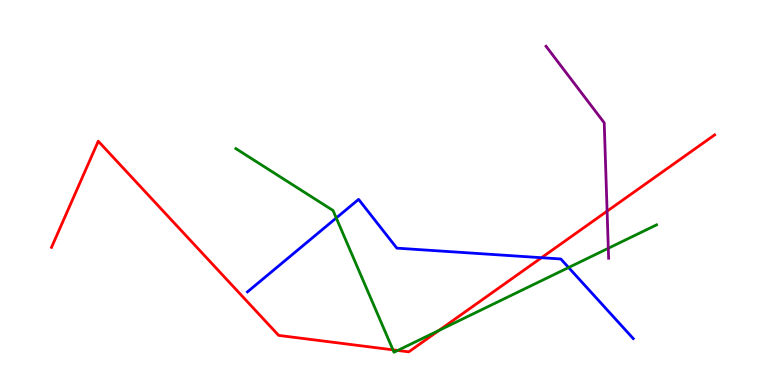[{'lines': ['blue', 'red'], 'intersections': [{'x': 6.99, 'y': 3.31}]}, {'lines': ['green', 'red'], 'intersections': [{'x': 5.07, 'y': 0.913}, {'x': 5.13, 'y': 0.898}, {'x': 5.66, 'y': 1.42}]}, {'lines': ['purple', 'red'], 'intersections': [{'x': 7.83, 'y': 4.51}]}, {'lines': ['blue', 'green'], 'intersections': [{'x': 4.34, 'y': 4.34}, {'x': 7.34, 'y': 3.05}]}, {'lines': ['blue', 'purple'], 'intersections': []}, {'lines': ['green', 'purple'], 'intersections': [{'x': 7.85, 'y': 3.55}]}]